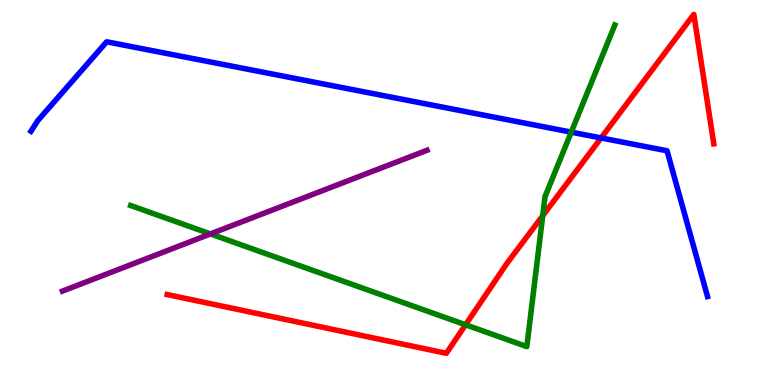[{'lines': ['blue', 'red'], 'intersections': [{'x': 7.76, 'y': 6.42}]}, {'lines': ['green', 'red'], 'intersections': [{'x': 6.01, 'y': 1.56}, {'x': 7.0, 'y': 4.4}]}, {'lines': ['purple', 'red'], 'intersections': []}, {'lines': ['blue', 'green'], 'intersections': [{'x': 7.37, 'y': 6.57}]}, {'lines': ['blue', 'purple'], 'intersections': []}, {'lines': ['green', 'purple'], 'intersections': [{'x': 2.72, 'y': 3.92}]}]